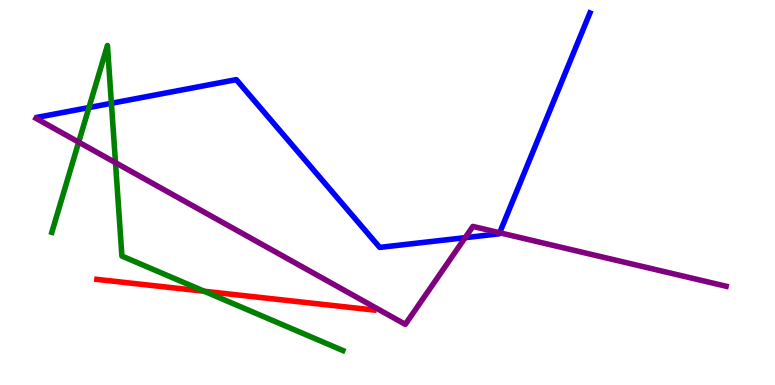[{'lines': ['blue', 'red'], 'intersections': []}, {'lines': ['green', 'red'], 'intersections': [{'x': 2.64, 'y': 2.43}]}, {'lines': ['purple', 'red'], 'intersections': []}, {'lines': ['blue', 'green'], 'intersections': [{'x': 1.15, 'y': 7.21}, {'x': 1.44, 'y': 7.32}]}, {'lines': ['blue', 'purple'], 'intersections': [{'x': 6.0, 'y': 3.83}, {'x': 6.45, 'y': 3.95}]}, {'lines': ['green', 'purple'], 'intersections': [{'x': 1.02, 'y': 6.31}, {'x': 1.49, 'y': 5.77}]}]